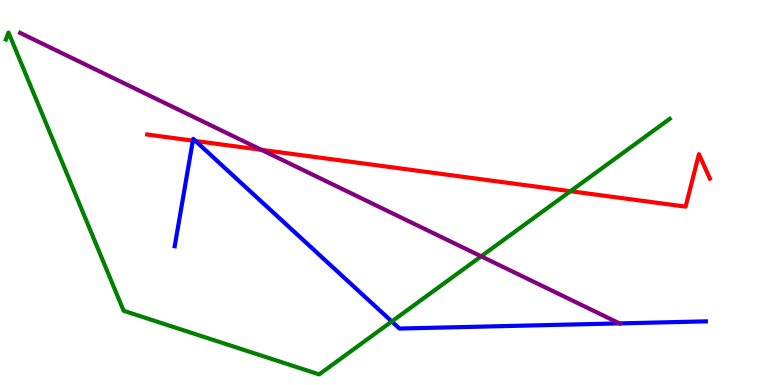[{'lines': ['blue', 'red'], 'intersections': [{'x': 2.49, 'y': 6.35}, {'x': 2.52, 'y': 6.34}]}, {'lines': ['green', 'red'], 'intersections': [{'x': 7.36, 'y': 5.03}]}, {'lines': ['purple', 'red'], 'intersections': [{'x': 3.37, 'y': 6.11}]}, {'lines': ['blue', 'green'], 'intersections': [{'x': 5.06, 'y': 1.65}]}, {'lines': ['blue', 'purple'], 'intersections': [{'x': 7.99, 'y': 1.6}]}, {'lines': ['green', 'purple'], 'intersections': [{'x': 6.21, 'y': 3.34}]}]